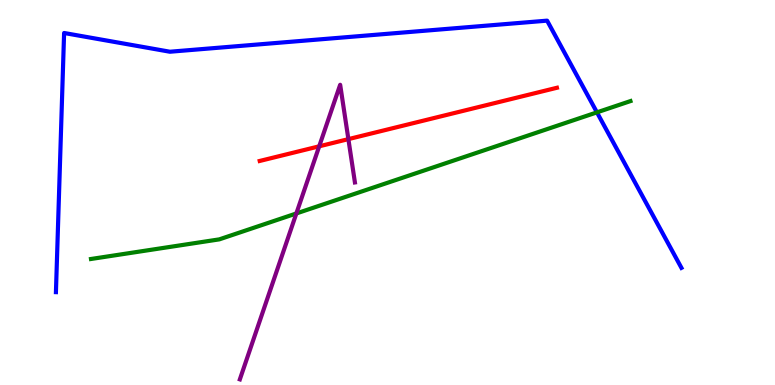[{'lines': ['blue', 'red'], 'intersections': []}, {'lines': ['green', 'red'], 'intersections': []}, {'lines': ['purple', 'red'], 'intersections': [{'x': 4.12, 'y': 6.2}, {'x': 4.5, 'y': 6.39}]}, {'lines': ['blue', 'green'], 'intersections': [{'x': 7.7, 'y': 7.08}]}, {'lines': ['blue', 'purple'], 'intersections': []}, {'lines': ['green', 'purple'], 'intersections': [{'x': 3.82, 'y': 4.46}]}]